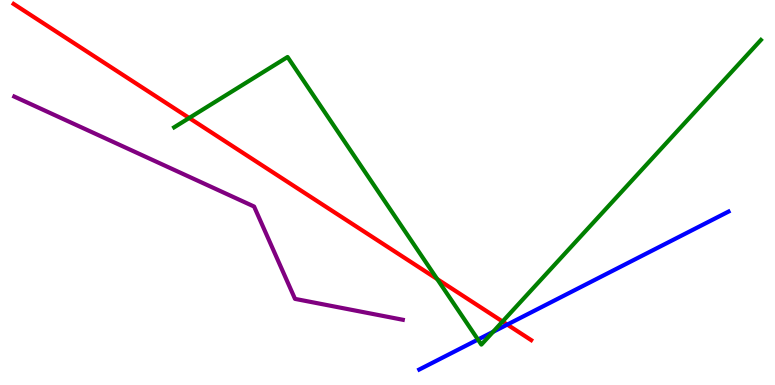[{'lines': ['blue', 'red'], 'intersections': [{'x': 6.55, 'y': 1.57}]}, {'lines': ['green', 'red'], 'intersections': [{'x': 2.44, 'y': 6.94}, {'x': 5.64, 'y': 2.75}, {'x': 6.48, 'y': 1.65}]}, {'lines': ['purple', 'red'], 'intersections': []}, {'lines': ['blue', 'green'], 'intersections': [{'x': 6.17, 'y': 1.18}, {'x': 6.36, 'y': 1.38}]}, {'lines': ['blue', 'purple'], 'intersections': []}, {'lines': ['green', 'purple'], 'intersections': []}]